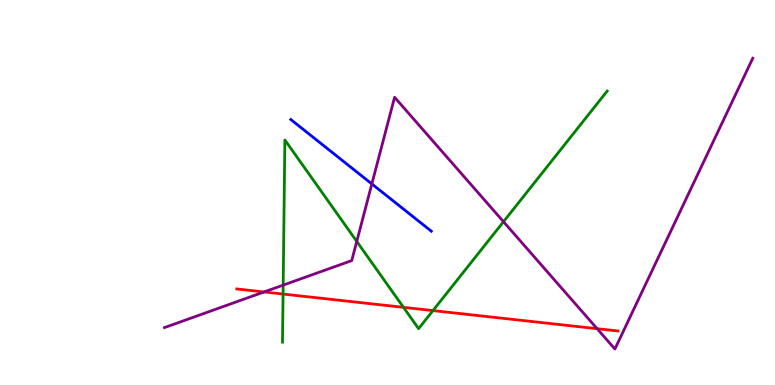[{'lines': ['blue', 'red'], 'intersections': []}, {'lines': ['green', 'red'], 'intersections': [{'x': 3.65, 'y': 2.36}, {'x': 5.21, 'y': 2.02}, {'x': 5.59, 'y': 1.93}]}, {'lines': ['purple', 'red'], 'intersections': [{'x': 3.41, 'y': 2.42}, {'x': 7.7, 'y': 1.46}]}, {'lines': ['blue', 'green'], 'intersections': []}, {'lines': ['blue', 'purple'], 'intersections': [{'x': 4.8, 'y': 5.22}]}, {'lines': ['green', 'purple'], 'intersections': [{'x': 3.65, 'y': 2.59}, {'x': 4.6, 'y': 3.73}, {'x': 6.5, 'y': 4.24}]}]